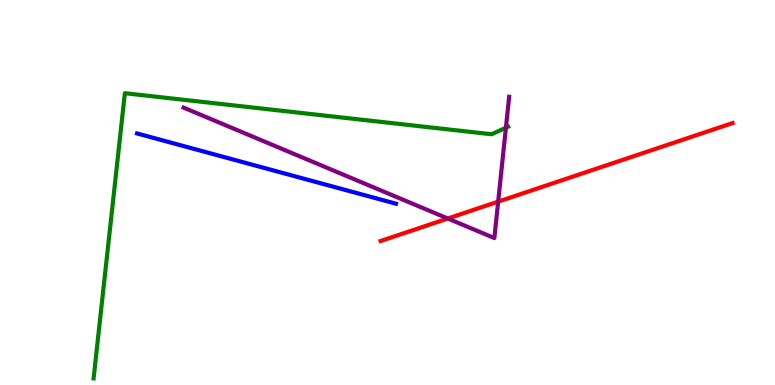[{'lines': ['blue', 'red'], 'intersections': []}, {'lines': ['green', 'red'], 'intersections': []}, {'lines': ['purple', 'red'], 'intersections': [{'x': 5.78, 'y': 4.32}, {'x': 6.43, 'y': 4.76}]}, {'lines': ['blue', 'green'], 'intersections': []}, {'lines': ['blue', 'purple'], 'intersections': []}, {'lines': ['green', 'purple'], 'intersections': [{'x': 6.53, 'y': 6.68}]}]